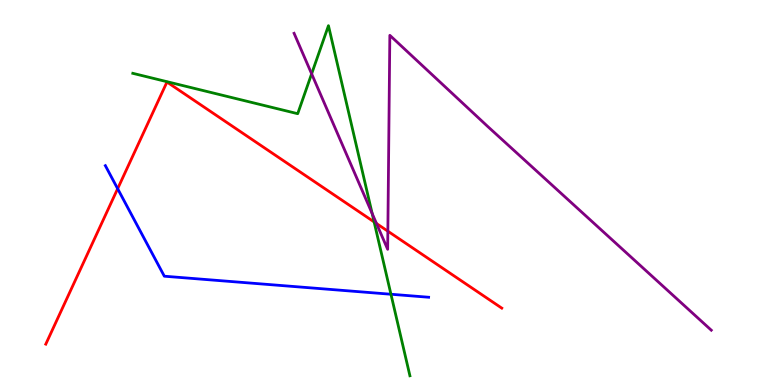[{'lines': ['blue', 'red'], 'intersections': [{'x': 1.52, 'y': 5.1}]}, {'lines': ['green', 'red'], 'intersections': [{'x': 4.83, 'y': 4.24}]}, {'lines': ['purple', 'red'], 'intersections': [{'x': 4.86, 'y': 4.19}, {'x': 5.0, 'y': 4.0}]}, {'lines': ['blue', 'green'], 'intersections': [{'x': 5.04, 'y': 2.36}]}, {'lines': ['blue', 'purple'], 'intersections': []}, {'lines': ['green', 'purple'], 'intersections': [{'x': 4.02, 'y': 8.08}, {'x': 4.8, 'y': 4.45}]}]